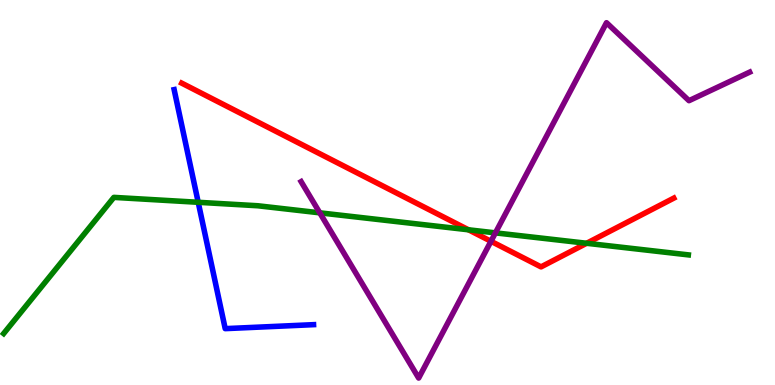[{'lines': ['blue', 'red'], 'intersections': []}, {'lines': ['green', 'red'], 'intersections': [{'x': 6.05, 'y': 4.03}, {'x': 7.57, 'y': 3.68}]}, {'lines': ['purple', 'red'], 'intersections': [{'x': 6.34, 'y': 3.73}]}, {'lines': ['blue', 'green'], 'intersections': [{'x': 2.56, 'y': 4.75}]}, {'lines': ['blue', 'purple'], 'intersections': []}, {'lines': ['green', 'purple'], 'intersections': [{'x': 4.13, 'y': 4.47}, {'x': 6.39, 'y': 3.95}]}]